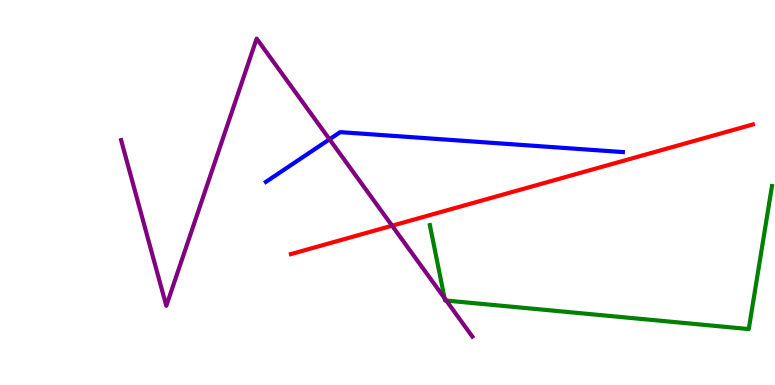[{'lines': ['blue', 'red'], 'intersections': []}, {'lines': ['green', 'red'], 'intersections': []}, {'lines': ['purple', 'red'], 'intersections': [{'x': 5.06, 'y': 4.14}]}, {'lines': ['blue', 'green'], 'intersections': []}, {'lines': ['blue', 'purple'], 'intersections': [{'x': 4.25, 'y': 6.38}]}, {'lines': ['green', 'purple'], 'intersections': [{'x': 5.74, 'y': 2.25}, {'x': 5.76, 'y': 2.19}]}]